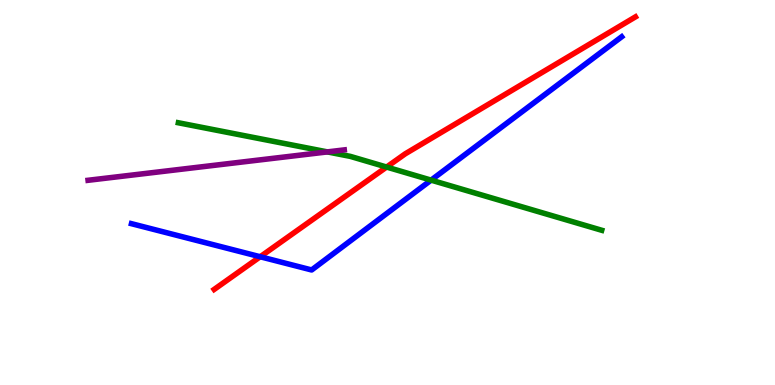[{'lines': ['blue', 'red'], 'intersections': [{'x': 3.36, 'y': 3.33}]}, {'lines': ['green', 'red'], 'intersections': [{'x': 4.99, 'y': 5.66}]}, {'lines': ['purple', 'red'], 'intersections': []}, {'lines': ['blue', 'green'], 'intersections': [{'x': 5.56, 'y': 5.32}]}, {'lines': ['blue', 'purple'], 'intersections': []}, {'lines': ['green', 'purple'], 'intersections': [{'x': 4.22, 'y': 6.05}]}]